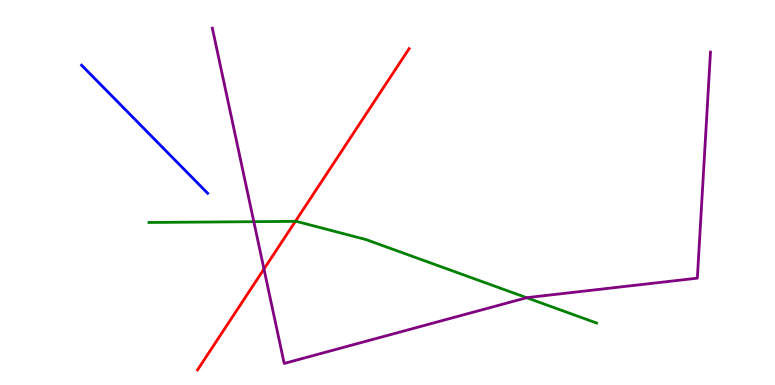[{'lines': ['blue', 'red'], 'intersections': []}, {'lines': ['green', 'red'], 'intersections': [{'x': 3.81, 'y': 4.25}]}, {'lines': ['purple', 'red'], 'intersections': [{'x': 3.41, 'y': 3.01}]}, {'lines': ['blue', 'green'], 'intersections': []}, {'lines': ['blue', 'purple'], 'intersections': []}, {'lines': ['green', 'purple'], 'intersections': [{'x': 3.28, 'y': 4.24}, {'x': 6.8, 'y': 2.27}]}]